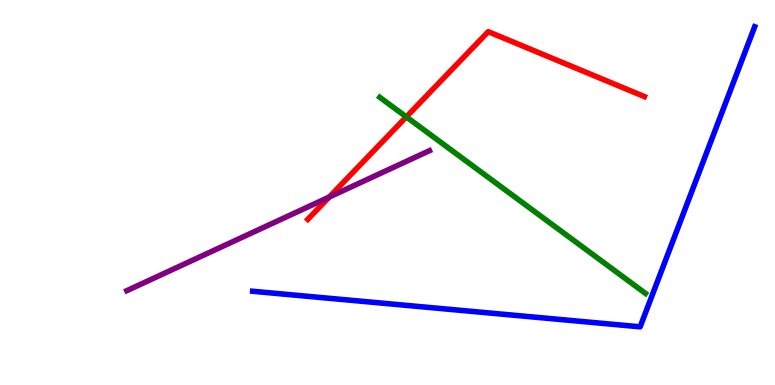[{'lines': ['blue', 'red'], 'intersections': []}, {'lines': ['green', 'red'], 'intersections': [{'x': 5.24, 'y': 6.96}]}, {'lines': ['purple', 'red'], 'intersections': [{'x': 4.25, 'y': 4.88}]}, {'lines': ['blue', 'green'], 'intersections': []}, {'lines': ['blue', 'purple'], 'intersections': []}, {'lines': ['green', 'purple'], 'intersections': []}]